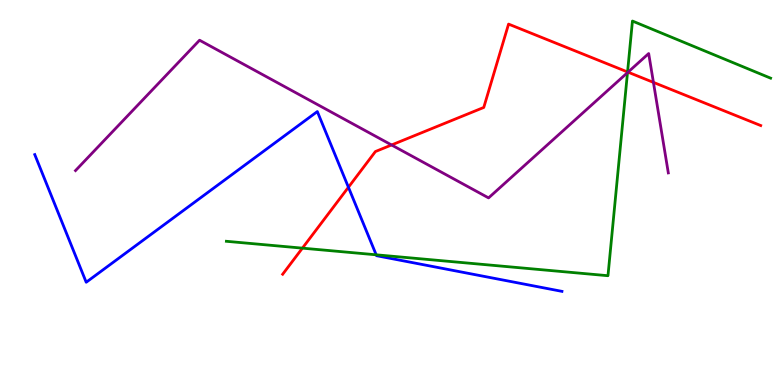[{'lines': ['blue', 'red'], 'intersections': [{'x': 4.5, 'y': 5.14}]}, {'lines': ['green', 'red'], 'intersections': [{'x': 3.9, 'y': 3.55}, {'x': 8.1, 'y': 8.13}]}, {'lines': ['purple', 'red'], 'intersections': [{'x': 5.05, 'y': 6.23}, {'x': 8.1, 'y': 8.13}, {'x': 8.43, 'y': 7.86}]}, {'lines': ['blue', 'green'], 'intersections': [{'x': 4.85, 'y': 3.38}]}, {'lines': ['blue', 'purple'], 'intersections': []}, {'lines': ['green', 'purple'], 'intersections': [{'x': 8.1, 'y': 8.11}]}]